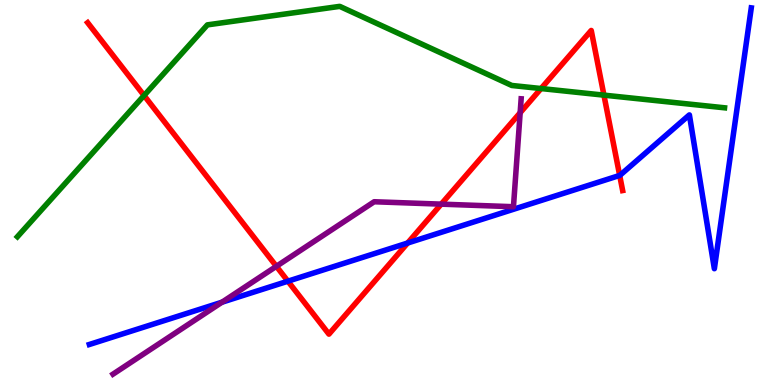[{'lines': ['blue', 'red'], 'intersections': [{'x': 3.72, 'y': 2.7}, {'x': 5.26, 'y': 3.69}, {'x': 8.0, 'y': 5.44}]}, {'lines': ['green', 'red'], 'intersections': [{'x': 1.86, 'y': 7.52}, {'x': 6.98, 'y': 7.7}, {'x': 7.79, 'y': 7.53}]}, {'lines': ['purple', 'red'], 'intersections': [{'x': 3.57, 'y': 3.08}, {'x': 5.69, 'y': 4.7}, {'x': 6.71, 'y': 7.07}]}, {'lines': ['blue', 'green'], 'intersections': []}, {'lines': ['blue', 'purple'], 'intersections': [{'x': 2.86, 'y': 2.15}]}, {'lines': ['green', 'purple'], 'intersections': []}]